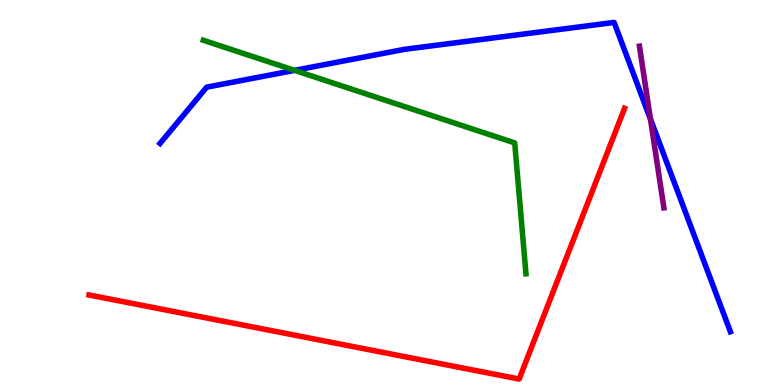[{'lines': ['blue', 'red'], 'intersections': []}, {'lines': ['green', 'red'], 'intersections': []}, {'lines': ['purple', 'red'], 'intersections': []}, {'lines': ['blue', 'green'], 'intersections': [{'x': 3.8, 'y': 8.17}]}, {'lines': ['blue', 'purple'], 'intersections': [{'x': 8.39, 'y': 6.91}]}, {'lines': ['green', 'purple'], 'intersections': []}]